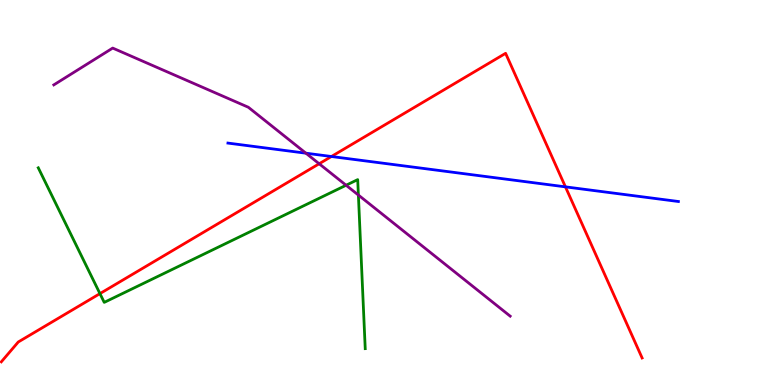[{'lines': ['blue', 'red'], 'intersections': [{'x': 4.28, 'y': 5.93}, {'x': 7.3, 'y': 5.15}]}, {'lines': ['green', 'red'], 'intersections': [{'x': 1.29, 'y': 2.37}]}, {'lines': ['purple', 'red'], 'intersections': [{'x': 4.12, 'y': 5.75}]}, {'lines': ['blue', 'green'], 'intersections': []}, {'lines': ['blue', 'purple'], 'intersections': [{'x': 3.95, 'y': 6.02}]}, {'lines': ['green', 'purple'], 'intersections': [{'x': 4.47, 'y': 5.19}, {'x': 4.62, 'y': 4.93}]}]